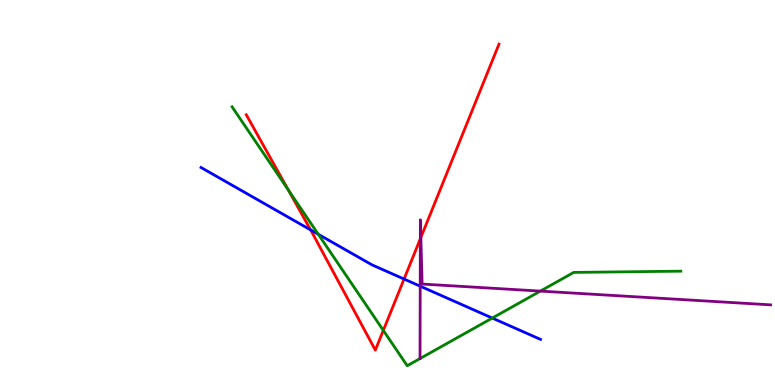[{'lines': ['blue', 'red'], 'intersections': [{'x': 4.01, 'y': 4.03}, {'x': 5.21, 'y': 2.75}]}, {'lines': ['green', 'red'], 'intersections': [{'x': 3.72, 'y': 5.07}, {'x': 4.95, 'y': 1.42}]}, {'lines': ['purple', 'red'], 'intersections': [{'x': 5.42, 'y': 3.8}, {'x': 5.43, 'y': 3.83}]}, {'lines': ['blue', 'green'], 'intersections': [{'x': 4.11, 'y': 3.91}, {'x': 6.35, 'y': 1.74}]}, {'lines': ['blue', 'purple'], 'intersections': [{'x': 5.42, 'y': 2.57}]}, {'lines': ['green', 'purple'], 'intersections': [{'x': 6.97, 'y': 2.44}]}]